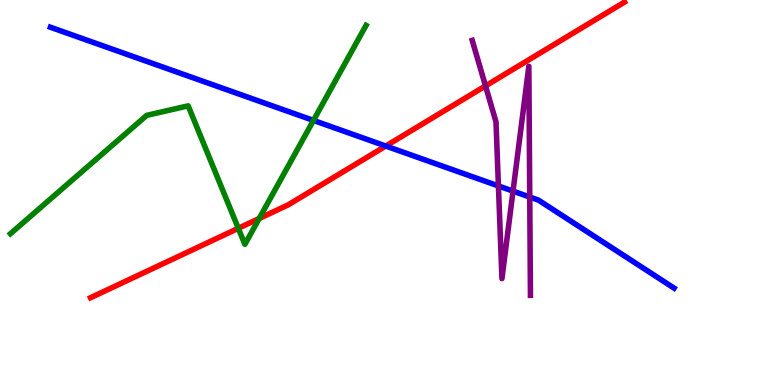[{'lines': ['blue', 'red'], 'intersections': [{'x': 4.98, 'y': 6.21}]}, {'lines': ['green', 'red'], 'intersections': [{'x': 3.07, 'y': 4.07}, {'x': 3.34, 'y': 4.33}]}, {'lines': ['purple', 'red'], 'intersections': [{'x': 6.26, 'y': 7.77}]}, {'lines': ['blue', 'green'], 'intersections': [{'x': 4.04, 'y': 6.87}]}, {'lines': ['blue', 'purple'], 'intersections': [{'x': 6.43, 'y': 5.17}, {'x': 6.62, 'y': 5.04}, {'x': 6.84, 'y': 4.88}]}, {'lines': ['green', 'purple'], 'intersections': []}]